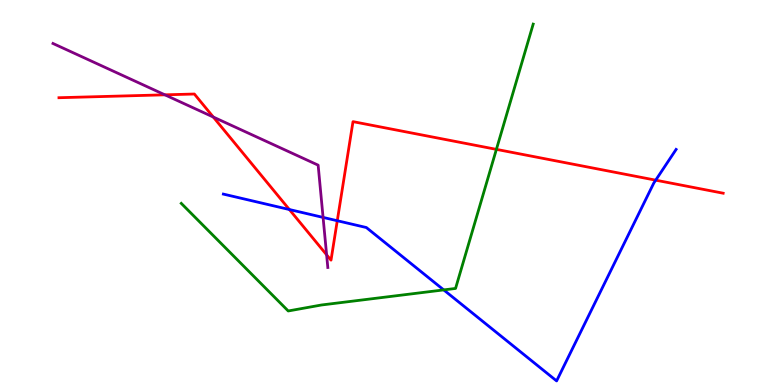[{'lines': ['blue', 'red'], 'intersections': [{'x': 3.73, 'y': 4.56}, {'x': 4.35, 'y': 4.27}, {'x': 8.46, 'y': 5.32}]}, {'lines': ['green', 'red'], 'intersections': [{'x': 6.41, 'y': 6.12}]}, {'lines': ['purple', 'red'], 'intersections': [{'x': 2.13, 'y': 7.54}, {'x': 2.75, 'y': 6.96}, {'x': 4.21, 'y': 3.38}]}, {'lines': ['blue', 'green'], 'intersections': [{'x': 5.73, 'y': 2.47}]}, {'lines': ['blue', 'purple'], 'intersections': [{'x': 4.17, 'y': 4.35}]}, {'lines': ['green', 'purple'], 'intersections': []}]